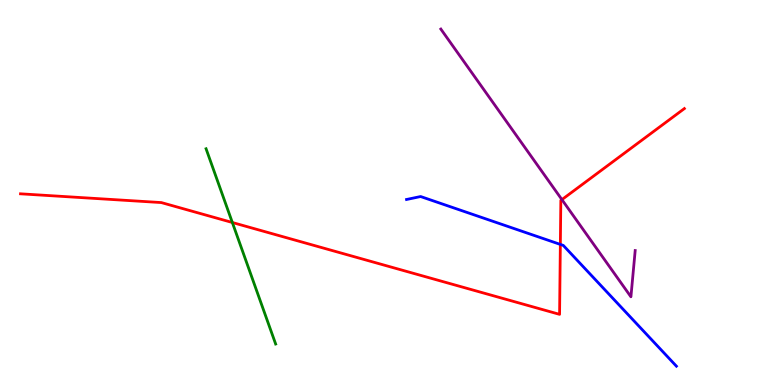[{'lines': ['blue', 'red'], 'intersections': [{'x': 7.23, 'y': 3.65}]}, {'lines': ['green', 'red'], 'intersections': [{'x': 3.0, 'y': 4.22}]}, {'lines': ['purple', 'red'], 'intersections': [{'x': 7.25, 'y': 4.82}]}, {'lines': ['blue', 'green'], 'intersections': []}, {'lines': ['blue', 'purple'], 'intersections': []}, {'lines': ['green', 'purple'], 'intersections': []}]